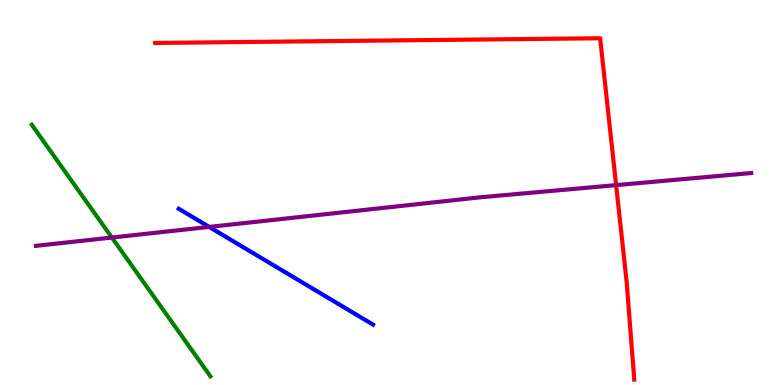[{'lines': ['blue', 'red'], 'intersections': []}, {'lines': ['green', 'red'], 'intersections': []}, {'lines': ['purple', 'red'], 'intersections': [{'x': 7.95, 'y': 5.19}]}, {'lines': ['blue', 'green'], 'intersections': []}, {'lines': ['blue', 'purple'], 'intersections': [{'x': 2.7, 'y': 4.11}]}, {'lines': ['green', 'purple'], 'intersections': [{'x': 1.44, 'y': 3.83}]}]